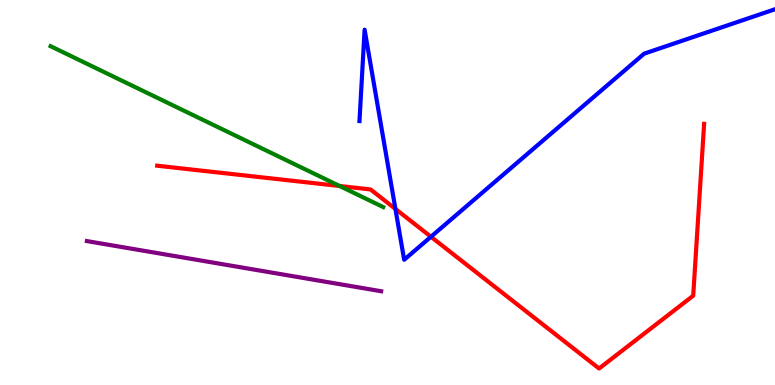[{'lines': ['blue', 'red'], 'intersections': [{'x': 5.1, 'y': 4.57}, {'x': 5.56, 'y': 3.85}]}, {'lines': ['green', 'red'], 'intersections': [{'x': 4.38, 'y': 5.17}]}, {'lines': ['purple', 'red'], 'intersections': []}, {'lines': ['blue', 'green'], 'intersections': []}, {'lines': ['blue', 'purple'], 'intersections': []}, {'lines': ['green', 'purple'], 'intersections': []}]